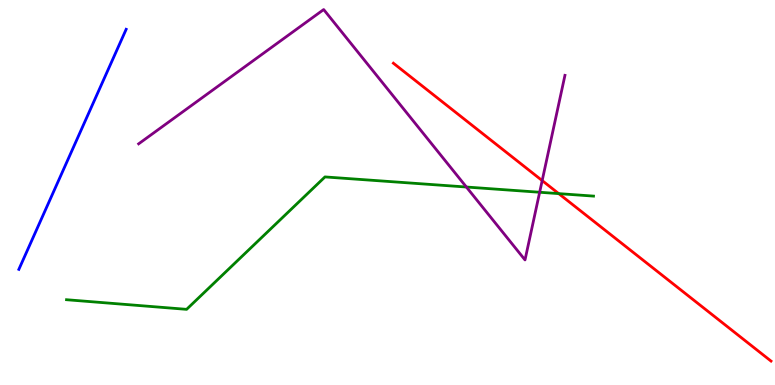[{'lines': ['blue', 'red'], 'intersections': []}, {'lines': ['green', 'red'], 'intersections': [{'x': 7.21, 'y': 4.97}]}, {'lines': ['purple', 'red'], 'intersections': [{'x': 7.0, 'y': 5.31}]}, {'lines': ['blue', 'green'], 'intersections': []}, {'lines': ['blue', 'purple'], 'intersections': []}, {'lines': ['green', 'purple'], 'intersections': [{'x': 6.02, 'y': 5.14}, {'x': 6.96, 'y': 5.01}]}]